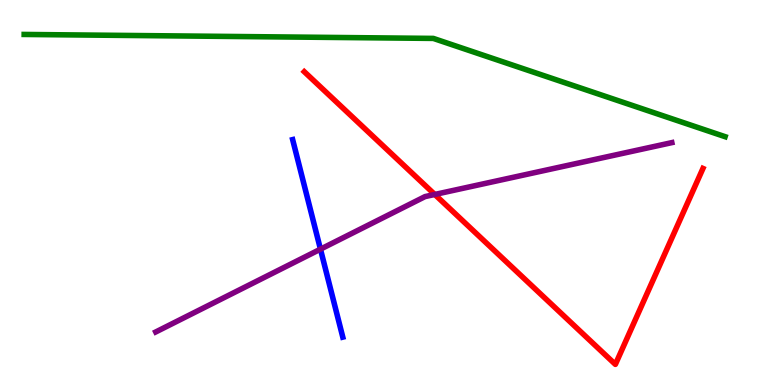[{'lines': ['blue', 'red'], 'intersections': []}, {'lines': ['green', 'red'], 'intersections': []}, {'lines': ['purple', 'red'], 'intersections': [{'x': 5.61, 'y': 4.95}]}, {'lines': ['blue', 'green'], 'intersections': []}, {'lines': ['blue', 'purple'], 'intersections': [{'x': 4.13, 'y': 3.53}]}, {'lines': ['green', 'purple'], 'intersections': []}]